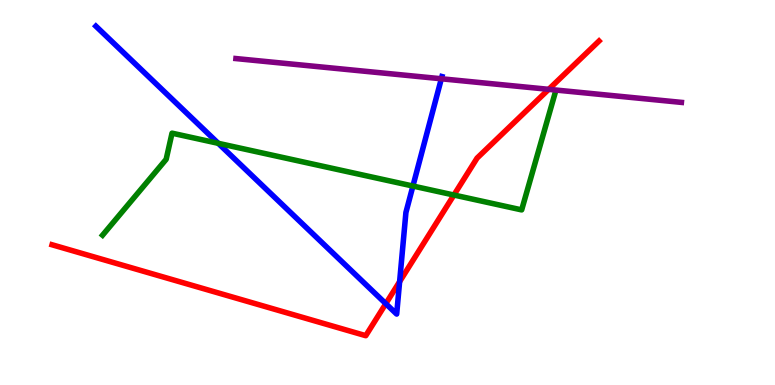[{'lines': ['blue', 'red'], 'intersections': [{'x': 4.98, 'y': 2.11}, {'x': 5.16, 'y': 2.68}]}, {'lines': ['green', 'red'], 'intersections': [{'x': 5.86, 'y': 4.93}]}, {'lines': ['purple', 'red'], 'intersections': [{'x': 7.08, 'y': 7.68}]}, {'lines': ['blue', 'green'], 'intersections': [{'x': 2.82, 'y': 6.28}, {'x': 5.33, 'y': 5.17}]}, {'lines': ['blue', 'purple'], 'intersections': [{'x': 5.69, 'y': 7.95}]}, {'lines': ['green', 'purple'], 'intersections': []}]